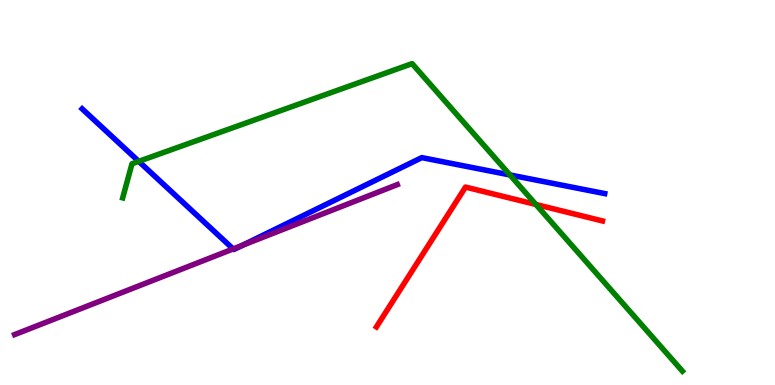[{'lines': ['blue', 'red'], 'intersections': []}, {'lines': ['green', 'red'], 'intersections': [{'x': 6.91, 'y': 4.69}]}, {'lines': ['purple', 'red'], 'intersections': []}, {'lines': ['blue', 'green'], 'intersections': [{'x': 1.79, 'y': 5.81}, {'x': 6.58, 'y': 5.46}]}, {'lines': ['blue', 'purple'], 'intersections': [{'x': 3.01, 'y': 3.53}, {'x': 3.13, 'y': 3.63}]}, {'lines': ['green', 'purple'], 'intersections': []}]